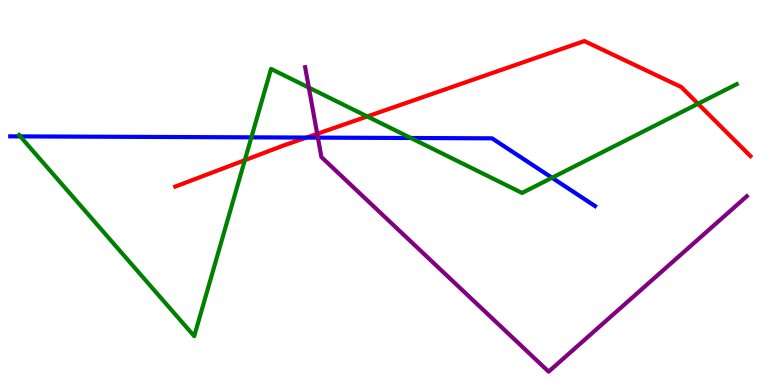[{'lines': ['blue', 'red'], 'intersections': [{'x': 3.95, 'y': 6.43}]}, {'lines': ['green', 'red'], 'intersections': [{'x': 3.16, 'y': 5.84}, {'x': 4.74, 'y': 6.98}, {'x': 9.01, 'y': 7.31}]}, {'lines': ['purple', 'red'], 'intersections': [{'x': 4.09, 'y': 6.52}]}, {'lines': ['blue', 'green'], 'intersections': [{'x': 0.261, 'y': 6.46}, {'x': 3.24, 'y': 6.43}, {'x': 5.3, 'y': 6.42}, {'x': 7.12, 'y': 5.38}]}, {'lines': ['blue', 'purple'], 'intersections': [{'x': 4.1, 'y': 6.43}]}, {'lines': ['green', 'purple'], 'intersections': [{'x': 3.98, 'y': 7.72}]}]